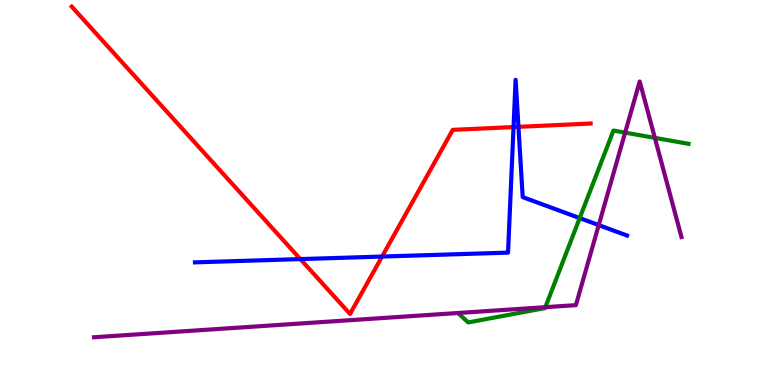[{'lines': ['blue', 'red'], 'intersections': [{'x': 3.88, 'y': 3.27}, {'x': 4.93, 'y': 3.34}, {'x': 6.63, 'y': 6.7}, {'x': 6.69, 'y': 6.71}]}, {'lines': ['green', 'red'], 'intersections': []}, {'lines': ['purple', 'red'], 'intersections': []}, {'lines': ['blue', 'green'], 'intersections': [{'x': 7.48, 'y': 4.33}]}, {'lines': ['blue', 'purple'], 'intersections': [{'x': 7.73, 'y': 4.15}]}, {'lines': ['green', 'purple'], 'intersections': [{'x': 7.04, 'y': 2.02}, {'x': 8.07, 'y': 6.55}, {'x': 8.45, 'y': 6.42}]}]